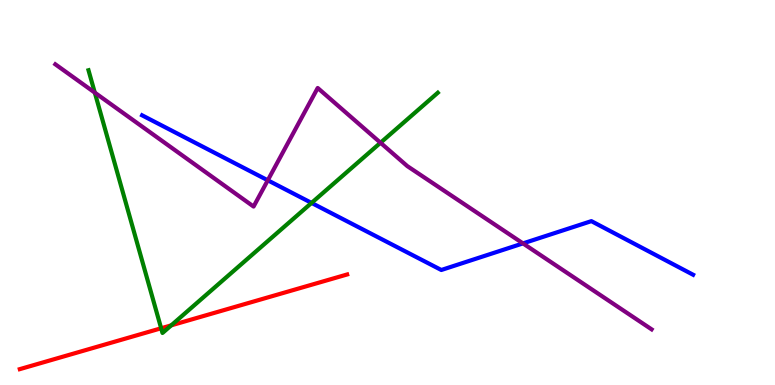[{'lines': ['blue', 'red'], 'intersections': []}, {'lines': ['green', 'red'], 'intersections': [{'x': 2.08, 'y': 1.47}, {'x': 2.21, 'y': 1.55}]}, {'lines': ['purple', 'red'], 'intersections': []}, {'lines': ['blue', 'green'], 'intersections': [{'x': 4.02, 'y': 4.73}]}, {'lines': ['blue', 'purple'], 'intersections': [{'x': 3.46, 'y': 5.32}, {'x': 6.75, 'y': 3.68}]}, {'lines': ['green', 'purple'], 'intersections': [{'x': 1.22, 'y': 7.59}, {'x': 4.91, 'y': 6.29}]}]